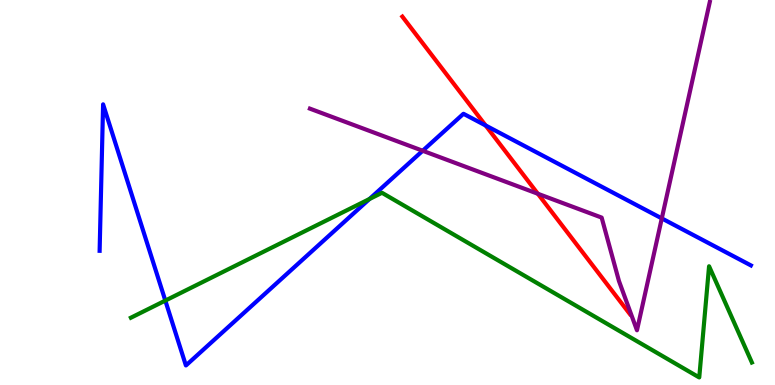[{'lines': ['blue', 'red'], 'intersections': [{'x': 6.27, 'y': 6.74}]}, {'lines': ['green', 'red'], 'intersections': []}, {'lines': ['purple', 'red'], 'intersections': [{'x': 6.94, 'y': 4.97}]}, {'lines': ['blue', 'green'], 'intersections': [{'x': 2.13, 'y': 2.19}, {'x': 4.77, 'y': 4.83}]}, {'lines': ['blue', 'purple'], 'intersections': [{'x': 5.45, 'y': 6.08}, {'x': 8.54, 'y': 4.33}]}, {'lines': ['green', 'purple'], 'intersections': []}]